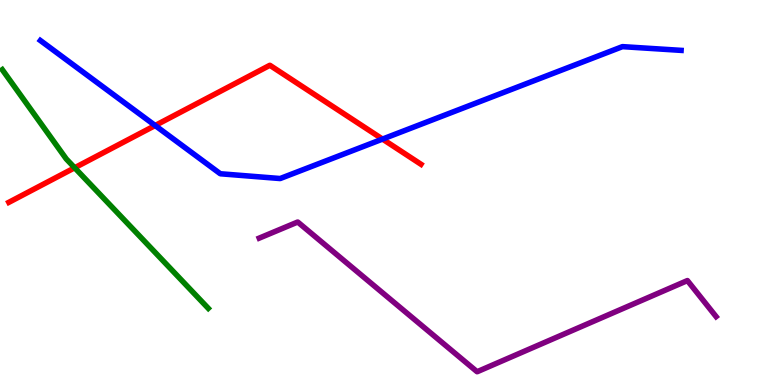[{'lines': ['blue', 'red'], 'intersections': [{'x': 2.0, 'y': 6.74}, {'x': 4.94, 'y': 6.39}]}, {'lines': ['green', 'red'], 'intersections': [{'x': 0.963, 'y': 5.64}]}, {'lines': ['purple', 'red'], 'intersections': []}, {'lines': ['blue', 'green'], 'intersections': []}, {'lines': ['blue', 'purple'], 'intersections': []}, {'lines': ['green', 'purple'], 'intersections': []}]